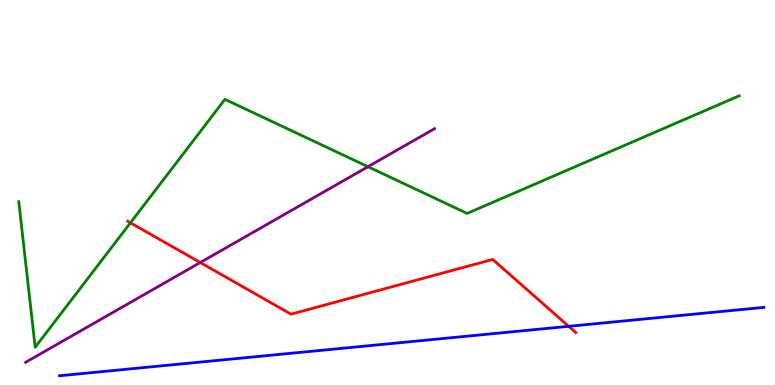[{'lines': ['blue', 'red'], 'intersections': [{'x': 7.34, 'y': 1.52}]}, {'lines': ['green', 'red'], 'intersections': [{'x': 1.68, 'y': 4.21}]}, {'lines': ['purple', 'red'], 'intersections': [{'x': 2.58, 'y': 3.18}]}, {'lines': ['blue', 'green'], 'intersections': []}, {'lines': ['blue', 'purple'], 'intersections': []}, {'lines': ['green', 'purple'], 'intersections': [{'x': 4.75, 'y': 5.67}]}]